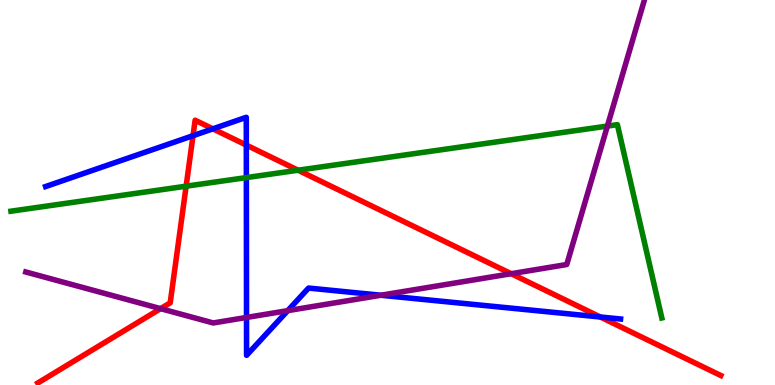[{'lines': ['blue', 'red'], 'intersections': [{'x': 2.49, 'y': 6.48}, {'x': 2.75, 'y': 6.65}, {'x': 3.18, 'y': 6.23}, {'x': 7.75, 'y': 1.77}]}, {'lines': ['green', 'red'], 'intersections': [{'x': 2.4, 'y': 5.16}, {'x': 3.85, 'y': 5.58}]}, {'lines': ['purple', 'red'], 'intersections': [{'x': 2.07, 'y': 1.98}, {'x': 6.6, 'y': 2.89}]}, {'lines': ['blue', 'green'], 'intersections': [{'x': 3.18, 'y': 5.39}]}, {'lines': ['blue', 'purple'], 'intersections': [{'x': 3.18, 'y': 1.75}, {'x': 3.71, 'y': 1.93}, {'x': 4.91, 'y': 2.33}]}, {'lines': ['green', 'purple'], 'intersections': [{'x': 7.84, 'y': 6.73}]}]